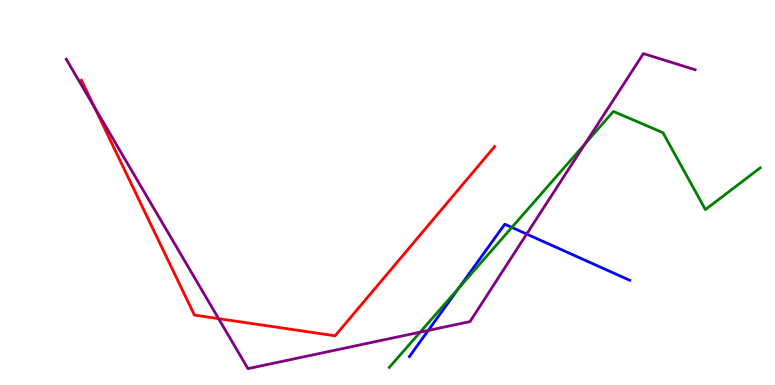[{'lines': ['blue', 'red'], 'intersections': []}, {'lines': ['green', 'red'], 'intersections': []}, {'lines': ['purple', 'red'], 'intersections': [{'x': 1.22, 'y': 7.22}, {'x': 2.82, 'y': 1.72}]}, {'lines': ['blue', 'green'], 'intersections': [{'x': 5.92, 'y': 2.52}, {'x': 6.6, 'y': 4.09}]}, {'lines': ['blue', 'purple'], 'intersections': [{'x': 5.53, 'y': 1.42}, {'x': 6.8, 'y': 3.92}]}, {'lines': ['green', 'purple'], 'intersections': [{'x': 5.42, 'y': 1.37}, {'x': 7.55, 'y': 6.26}]}]